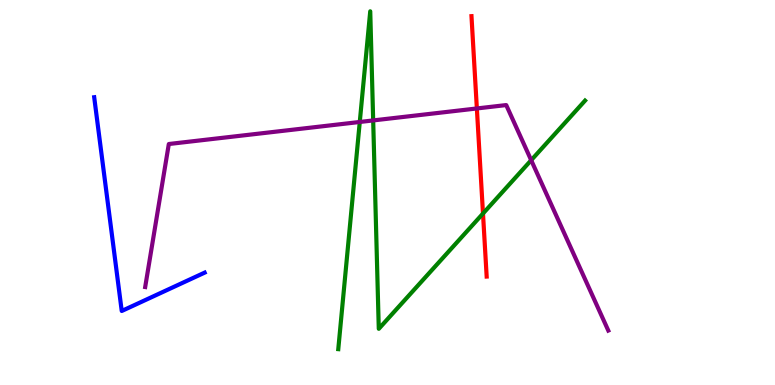[{'lines': ['blue', 'red'], 'intersections': []}, {'lines': ['green', 'red'], 'intersections': [{'x': 6.23, 'y': 4.45}]}, {'lines': ['purple', 'red'], 'intersections': [{'x': 6.15, 'y': 7.18}]}, {'lines': ['blue', 'green'], 'intersections': []}, {'lines': ['blue', 'purple'], 'intersections': []}, {'lines': ['green', 'purple'], 'intersections': [{'x': 4.64, 'y': 6.83}, {'x': 4.82, 'y': 6.87}, {'x': 6.85, 'y': 5.84}]}]